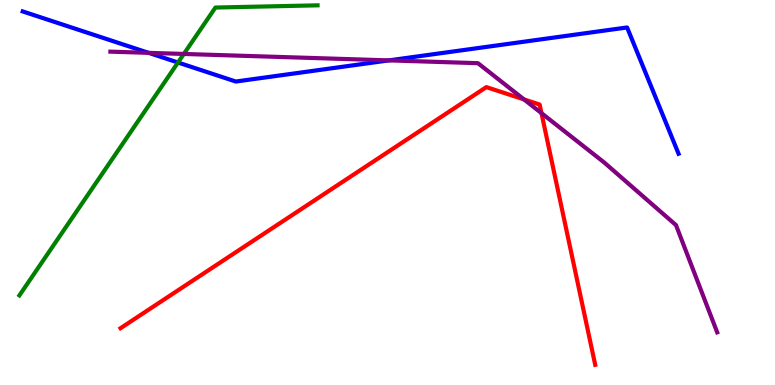[{'lines': ['blue', 'red'], 'intersections': []}, {'lines': ['green', 'red'], 'intersections': []}, {'lines': ['purple', 'red'], 'intersections': [{'x': 6.76, 'y': 7.42}, {'x': 6.99, 'y': 7.06}]}, {'lines': ['blue', 'green'], 'intersections': [{'x': 2.3, 'y': 8.38}]}, {'lines': ['blue', 'purple'], 'intersections': [{'x': 1.92, 'y': 8.63}, {'x': 5.02, 'y': 8.43}]}, {'lines': ['green', 'purple'], 'intersections': [{'x': 2.37, 'y': 8.6}]}]